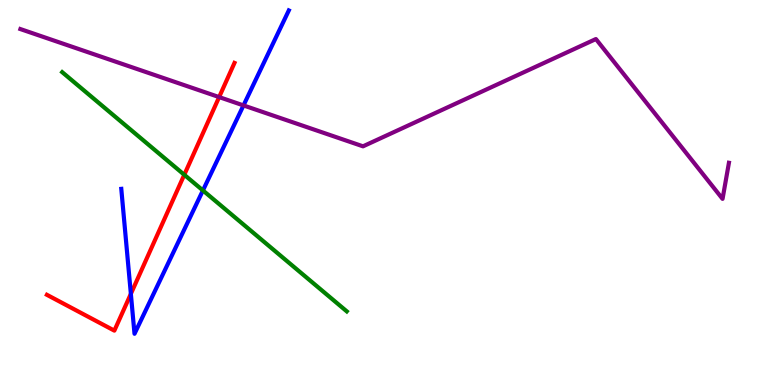[{'lines': ['blue', 'red'], 'intersections': [{'x': 1.69, 'y': 2.37}]}, {'lines': ['green', 'red'], 'intersections': [{'x': 2.38, 'y': 5.46}]}, {'lines': ['purple', 'red'], 'intersections': [{'x': 2.83, 'y': 7.48}]}, {'lines': ['blue', 'green'], 'intersections': [{'x': 2.62, 'y': 5.05}]}, {'lines': ['blue', 'purple'], 'intersections': [{'x': 3.14, 'y': 7.26}]}, {'lines': ['green', 'purple'], 'intersections': []}]